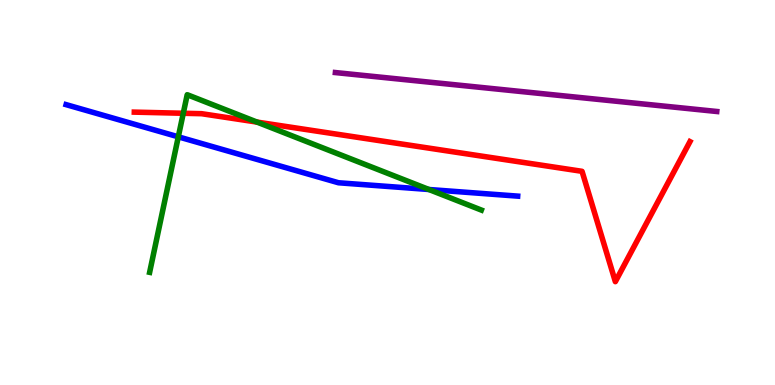[{'lines': ['blue', 'red'], 'intersections': []}, {'lines': ['green', 'red'], 'intersections': [{'x': 2.36, 'y': 7.06}, {'x': 3.32, 'y': 6.83}]}, {'lines': ['purple', 'red'], 'intersections': []}, {'lines': ['blue', 'green'], 'intersections': [{'x': 2.3, 'y': 6.45}, {'x': 5.53, 'y': 5.08}]}, {'lines': ['blue', 'purple'], 'intersections': []}, {'lines': ['green', 'purple'], 'intersections': []}]